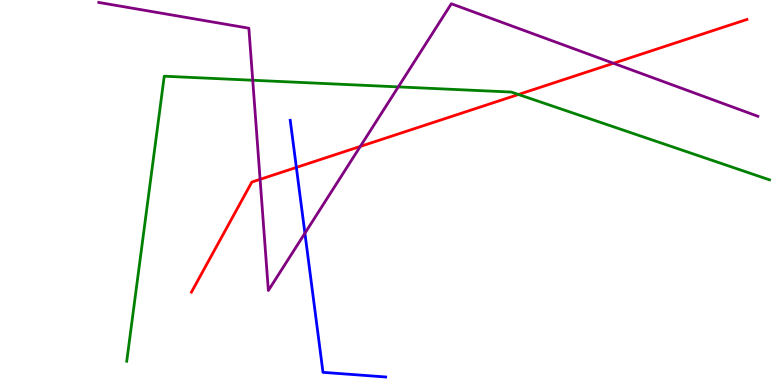[{'lines': ['blue', 'red'], 'intersections': [{'x': 3.82, 'y': 5.65}]}, {'lines': ['green', 'red'], 'intersections': [{'x': 6.69, 'y': 7.55}]}, {'lines': ['purple', 'red'], 'intersections': [{'x': 3.36, 'y': 5.34}, {'x': 4.65, 'y': 6.2}, {'x': 7.92, 'y': 8.36}]}, {'lines': ['blue', 'green'], 'intersections': []}, {'lines': ['blue', 'purple'], 'intersections': [{'x': 3.93, 'y': 3.94}]}, {'lines': ['green', 'purple'], 'intersections': [{'x': 3.26, 'y': 7.92}, {'x': 5.14, 'y': 7.74}]}]